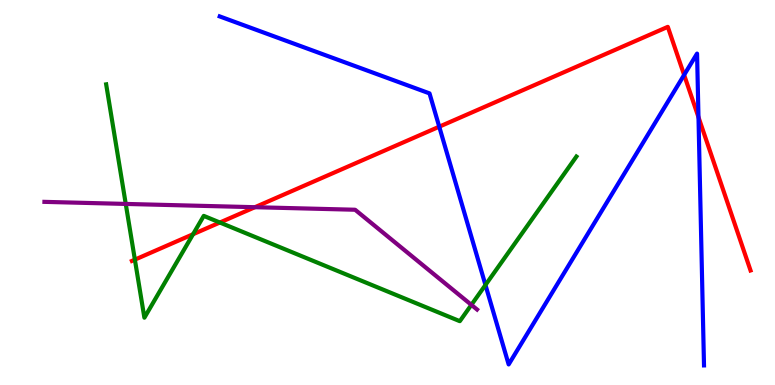[{'lines': ['blue', 'red'], 'intersections': [{'x': 5.67, 'y': 6.71}, {'x': 8.83, 'y': 8.05}, {'x': 9.01, 'y': 6.96}]}, {'lines': ['green', 'red'], 'intersections': [{'x': 1.74, 'y': 3.26}, {'x': 2.49, 'y': 3.92}, {'x': 2.84, 'y': 4.22}]}, {'lines': ['purple', 'red'], 'intersections': [{'x': 3.29, 'y': 4.62}]}, {'lines': ['blue', 'green'], 'intersections': [{'x': 6.26, 'y': 2.6}]}, {'lines': ['blue', 'purple'], 'intersections': []}, {'lines': ['green', 'purple'], 'intersections': [{'x': 1.62, 'y': 4.7}, {'x': 6.08, 'y': 2.08}]}]